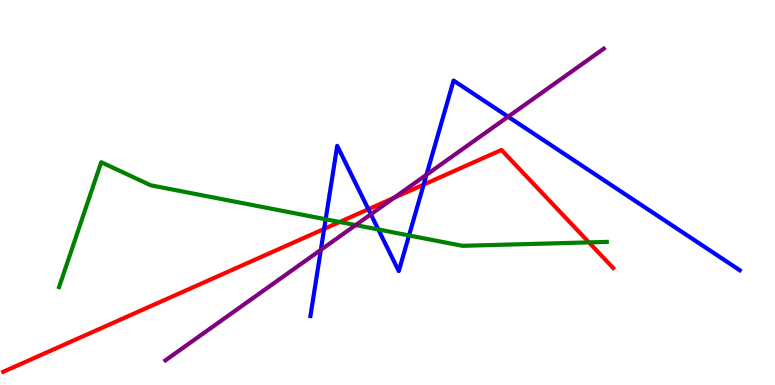[{'lines': ['blue', 'red'], 'intersections': [{'x': 4.18, 'y': 4.05}, {'x': 4.75, 'y': 4.57}, {'x': 5.47, 'y': 5.2}]}, {'lines': ['green', 'red'], 'intersections': [{'x': 4.38, 'y': 4.23}, {'x': 7.6, 'y': 3.7}]}, {'lines': ['purple', 'red'], 'intersections': [{'x': 5.08, 'y': 4.86}]}, {'lines': ['blue', 'green'], 'intersections': [{'x': 4.2, 'y': 4.3}, {'x': 4.88, 'y': 4.04}, {'x': 5.28, 'y': 3.88}]}, {'lines': ['blue', 'purple'], 'intersections': [{'x': 4.14, 'y': 3.51}, {'x': 4.79, 'y': 4.43}, {'x': 5.5, 'y': 5.46}, {'x': 6.56, 'y': 6.97}]}, {'lines': ['green', 'purple'], 'intersections': [{'x': 4.59, 'y': 4.15}]}]